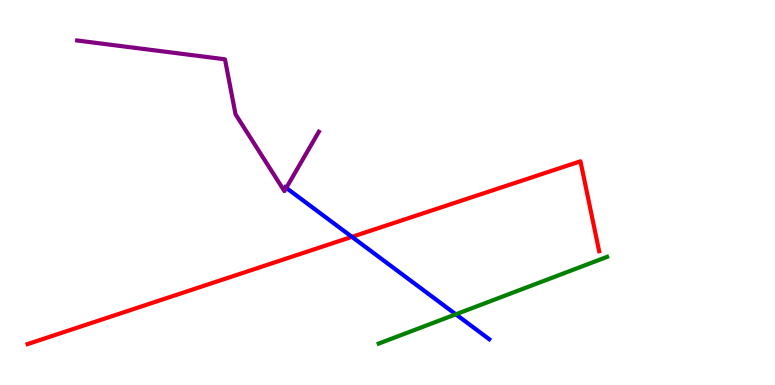[{'lines': ['blue', 'red'], 'intersections': [{'x': 4.54, 'y': 3.85}]}, {'lines': ['green', 'red'], 'intersections': []}, {'lines': ['purple', 'red'], 'intersections': []}, {'lines': ['blue', 'green'], 'intersections': [{'x': 5.88, 'y': 1.84}]}, {'lines': ['blue', 'purple'], 'intersections': [{'x': 3.69, 'y': 5.12}]}, {'lines': ['green', 'purple'], 'intersections': []}]